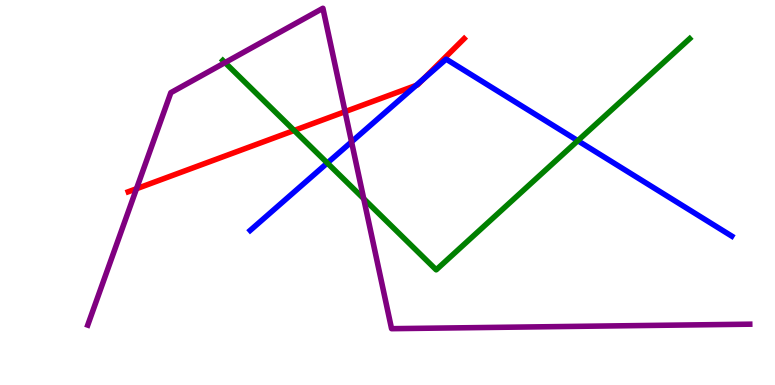[{'lines': ['blue', 'red'], 'intersections': [{'x': 5.37, 'y': 7.78}, {'x': 5.46, 'y': 7.95}]}, {'lines': ['green', 'red'], 'intersections': [{'x': 3.8, 'y': 6.61}]}, {'lines': ['purple', 'red'], 'intersections': [{'x': 1.76, 'y': 5.1}, {'x': 4.45, 'y': 7.1}]}, {'lines': ['blue', 'green'], 'intersections': [{'x': 4.22, 'y': 5.77}, {'x': 7.46, 'y': 6.35}]}, {'lines': ['blue', 'purple'], 'intersections': [{'x': 4.54, 'y': 6.32}]}, {'lines': ['green', 'purple'], 'intersections': [{'x': 2.9, 'y': 8.37}, {'x': 4.69, 'y': 4.84}]}]